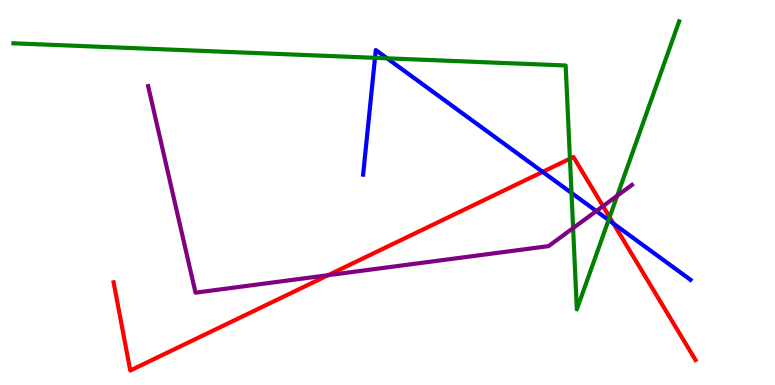[{'lines': ['blue', 'red'], 'intersections': [{'x': 7.0, 'y': 5.54}, {'x': 7.92, 'y': 4.19}]}, {'lines': ['green', 'red'], 'intersections': [{'x': 7.35, 'y': 5.88}, {'x': 7.87, 'y': 4.36}]}, {'lines': ['purple', 'red'], 'intersections': [{'x': 4.23, 'y': 2.85}, {'x': 7.78, 'y': 4.64}]}, {'lines': ['blue', 'green'], 'intersections': [{'x': 4.84, 'y': 8.5}, {'x': 4.99, 'y': 8.49}, {'x': 7.37, 'y': 4.99}, {'x': 7.85, 'y': 4.29}]}, {'lines': ['blue', 'purple'], 'intersections': [{'x': 7.69, 'y': 4.52}]}, {'lines': ['green', 'purple'], 'intersections': [{'x': 7.4, 'y': 4.08}, {'x': 7.96, 'y': 4.92}]}]